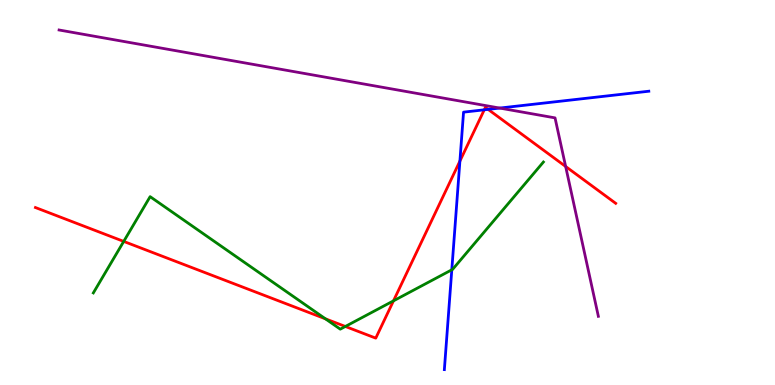[{'lines': ['blue', 'red'], 'intersections': [{'x': 5.93, 'y': 5.82}, {'x': 6.25, 'y': 7.15}, {'x': 6.3, 'y': 7.16}]}, {'lines': ['green', 'red'], 'intersections': [{'x': 1.6, 'y': 3.73}, {'x': 4.2, 'y': 1.72}, {'x': 4.46, 'y': 1.52}, {'x': 5.08, 'y': 2.19}]}, {'lines': ['purple', 'red'], 'intersections': [{'x': 7.3, 'y': 5.68}]}, {'lines': ['blue', 'green'], 'intersections': [{'x': 5.83, 'y': 2.99}]}, {'lines': ['blue', 'purple'], 'intersections': [{'x': 6.45, 'y': 7.19}]}, {'lines': ['green', 'purple'], 'intersections': []}]